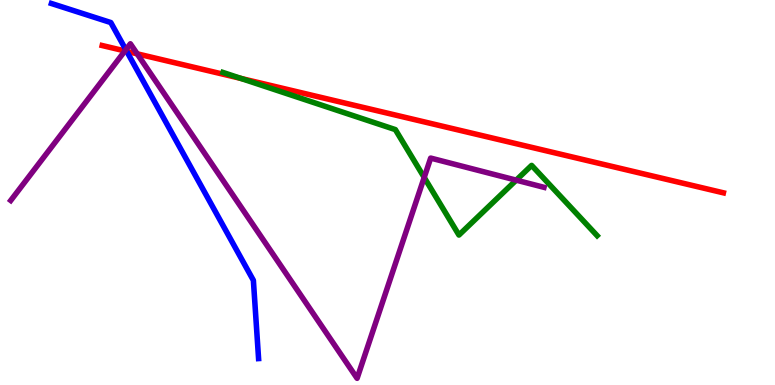[{'lines': ['blue', 'red'], 'intersections': [{'x': 1.64, 'y': 8.67}]}, {'lines': ['green', 'red'], 'intersections': [{'x': 3.11, 'y': 7.96}]}, {'lines': ['purple', 'red'], 'intersections': [{'x': 1.61, 'y': 8.68}, {'x': 1.77, 'y': 8.6}]}, {'lines': ['blue', 'green'], 'intersections': []}, {'lines': ['blue', 'purple'], 'intersections': [{'x': 1.62, 'y': 8.71}]}, {'lines': ['green', 'purple'], 'intersections': [{'x': 5.47, 'y': 5.39}, {'x': 6.66, 'y': 5.32}]}]